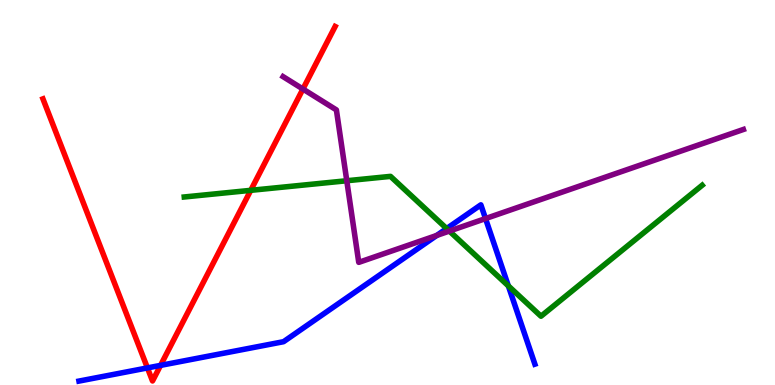[{'lines': ['blue', 'red'], 'intersections': [{'x': 1.9, 'y': 0.444}, {'x': 2.07, 'y': 0.51}]}, {'lines': ['green', 'red'], 'intersections': [{'x': 3.24, 'y': 5.06}]}, {'lines': ['purple', 'red'], 'intersections': [{'x': 3.91, 'y': 7.69}]}, {'lines': ['blue', 'green'], 'intersections': [{'x': 5.76, 'y': 4.06}, {'x': 6.56, 'y': 2.57}]}, {'lines': ['blue', 'purple'], 'intersections': [{'x': 5.64, 'y': 3.89}, {'x': 6.26, 'y': 4.32}]}, {'lines': ['green', 'purple'], 'intersections': [{'x': 4.47, 'y': 5.31}, {'x': 5.8, 'y': 4.0}]}]